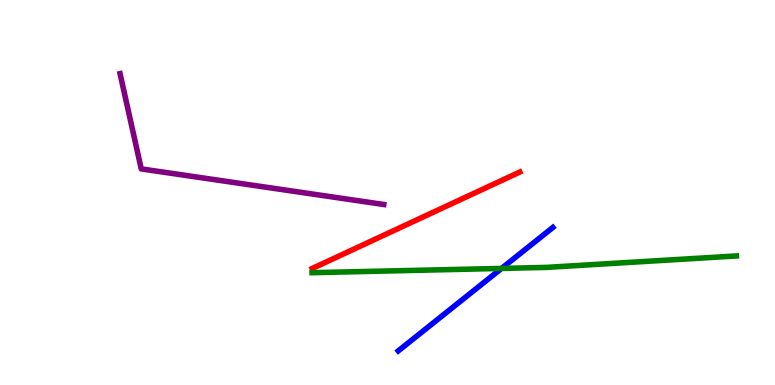[{'lines': ['blue', 'red'], 'intersections': []}, {'lines': ['green', 'red'], 'intersections': []}, {'lines': ['purple', 'red'], 'intersections': []}, {'lines': ['blue', 'green'], 'intersections': [{'x': 6.47, 'y': 3.03}]}, {'lines': ['blue', 'purple'], 'intersections': []}, {'lines': ['green', 'purple'], 'intersections': []}]